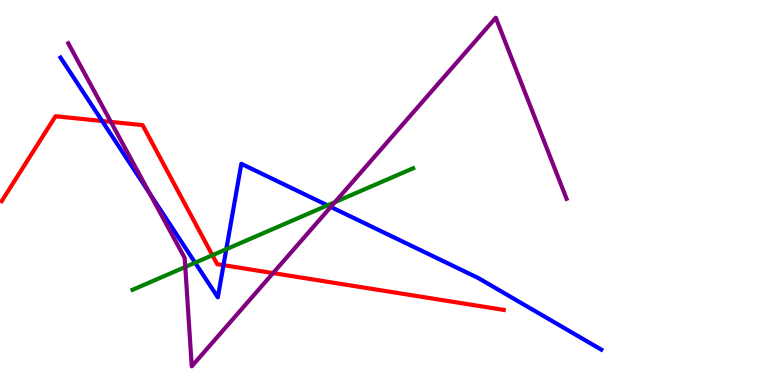[{'lines': ['blue', 'red'], 'intersections': [{'x': 1.32, 'y': 6.86}, {'x': 2.88, 'y': 3.11}]}, {'lines': ['green', 'red'], 'intersections': [{'x': 2.74, 'y': 3.37}]}, {'lines': ['purple', 'red'], 'intersections': [{'x': 1.43, 'y': 6.83}, {'x': 3.52, 'y': 2.91}]}, {'lines': ['blue', 'green'], 'intersections': [{'x': 2.52, 'y': 3.18}, {'x': 2.92, 'y': 3.53}, {'x': 4.23, 'y': 4.67}]}, {'lines': ['blue', 'purple'], 'intersections': [{'x': 1.93, 'y': 4.97}, {'x': 4.27, 'y': 4.63}]}, {'lines': ['green', 'purple'], 'intersections': [{'x': 2.39, 'y': 3.07}, {'x': 4.32, 'y': 4.75}]}]